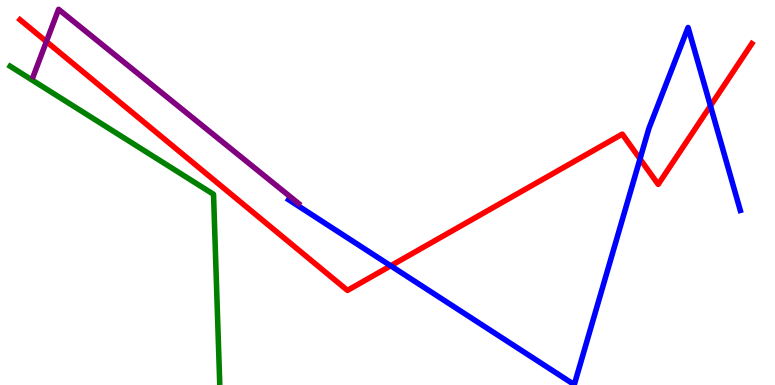[{'lines': ['blue', 'red'], 'intersections': [{'x': 5.04, 'y': 3.1}, {'x': 8.26, 'y': 5.87}, {'x': 9.17, 'y': 7.25}]}, {'lines': ['green', 'red'], 'intersections': []}, {'lines': ['purple', 'red'], 'intersections': [{'x': 0.599, 'y': 8.92}]}, {'lines': ['blue', 'green'], 'intersections': []}, {'lines': ['blue', 'purple'], 'intersections': []}, {'lines': ['green', 'purple'], 'intersections': []}]